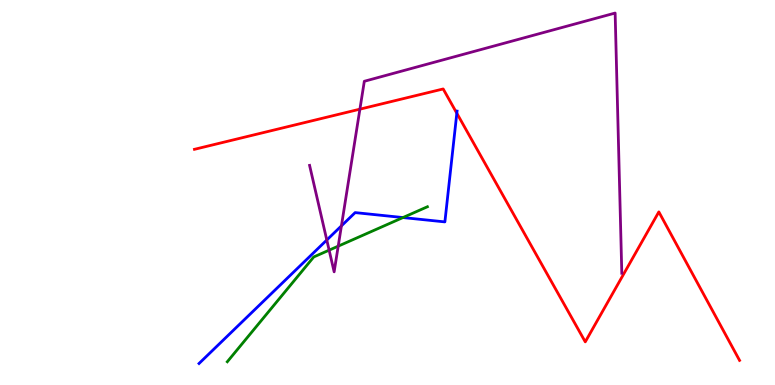[{'lines': ['blue', 'red'], 'intersections': [{'x': 5.89, 'y': 7.06}]}, {'lines': ['green', 'red'], 'intersections': []}, {'lines': ['purple', 'red'], 'intersections': [{'x': 4.64, 'y': 7.16}]}, {'lines': ['blue', 'green'], 'intersections': [{'x': 5.2, 'y': 4.35}]}, {'lines': ['blue', 'purple'], 'intersections': [{'x': 4.22, 'y': 3.77}, {'x': 4.41, 'y': 4.13}]}, {'lines': ['green', 'purple'], 'intersections': [{'x': 4.25, 'y': 3.5}, {'x': 4.36, 'y': 3.61}]}]